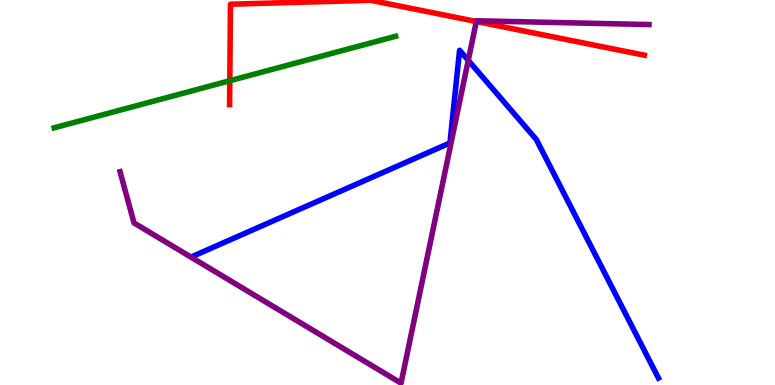[{'lines': ['blue', 'red'], 'intersections': []}, {'lines': ['green', 'red'], 'intersections': [{'x': 2.97, 'y': 7.9}]}, {'lines': ['purple', 'red'], 'intersections': [{'x': 6.15, 'y': 9.44}]}, {'lines': ['blue', 'green'], 'intersections': []}, {'lines': ['blue', 'purple'], 'intersections': [{'x': 6.04, 'y': 8.43}]}, {'lines': ['green', 'purple'], 'intersections': []}]